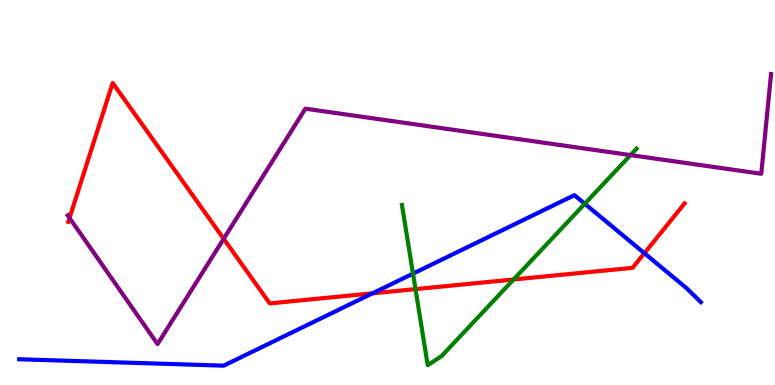[{'lines': ['blue', 'red'], 'intersections': [{'x': 4.81, 'y': 2.38}, {'x': 8.31, 'y': 3.42}]}, {'lines': ['green', 'red'], 'intersections': [{'x': 5.36, 'y': 2.49}, {'x': 6.63, 'y': 2.74}]}, {'lines': ['purple', 'red'], 'intersections': [{'x': 0.897, 'y': 4.34}, {'x': 2.89, 'y': 3.8}]}, {'lines': ['blue', 'green'], 'intersections': [{'x': 5.33, 'y': 2.89}, {'x': 7.55, 'y': 4.71}]}, {'lines': ['blue', 'purple'], 'intersections': []}, {'lines': ['green', 'purple'], 'intersections': [{'x': 8.14, 'y': 5.97}]}]